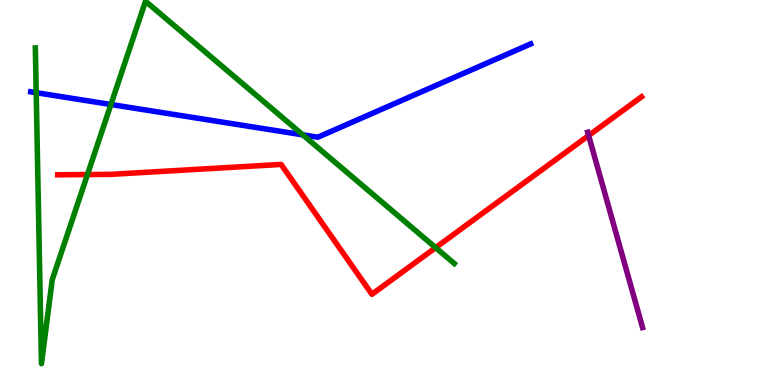[{'lines': ['blue', 'red'], 'intersections': []}, {'lines': ['green', 'red'], 'intersections': [{'x': 1.13, 'y': 5.47}, {'x': 5.62, 'y': 3.57}]}, {'lines': ['purple', 'red'], 'intersections': [{'x': 7.6, 'y': 6.48}]}, {'lines': ['blue', 'green'], 'intersections': [{'x': 0.467, 'y': 7.59}, {'x': 1.43, 'y': 7.29}, {'x': 3.91, 'y': 6.5}]}, {'lines': ['blue', 'purple'], 'intersections': []}, {'lines': ['green', 'purple'], 'intersections': []}]